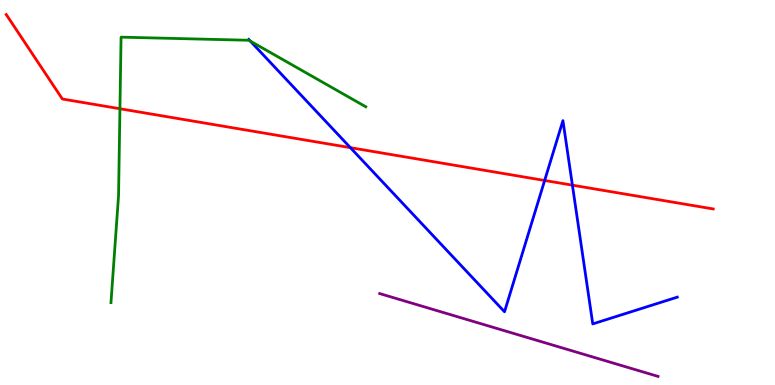[{'lines': ['blue', 'red'], 'intersections': [{'x': 4.52, 'y': 6.16}, {'x': 7.03, 'y': 5.31}, {'x': 7.39, 'y': 5.19}]}, {'lines': ['green', 'red'], 'intersections': [{'x': 1.55, 'y': 7.18}]}, {'lines': ['purple', 'red'], 'intersections': []}, {'lines': ['blue', 'green'], 'intersections': [{'x': 3.23, 'y': 8.93}]}, {'lines': ['blue', 'purple'], 'intersections': []}, {'lines': ['green', 'purple'], 'intersections': []}]